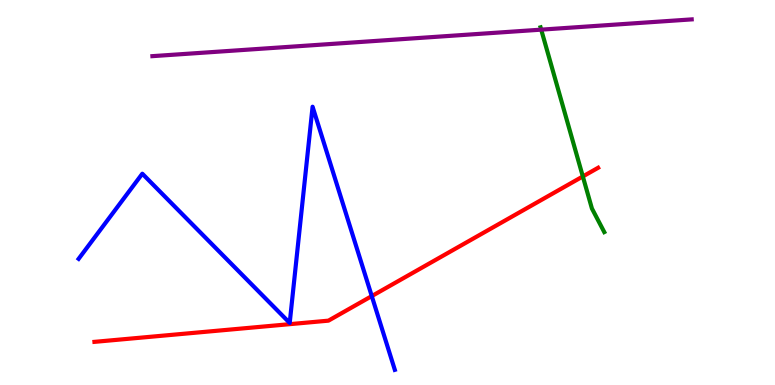[{'lines': ['blue', 'red'], 'intersections': [{'x': 4.8, 'y': 2.31}]}, {'lines': ['green', 'red'], 'intersections': [{'x': 7.52, 'y': 5.42}]}, {'lines': ['purple', 'red'], 'intersections': []}, {'lines': ['blue', 'green'], 'intersections': []}, {'lines': ['blue', 'purple'], 'intersections': []}, {'lines': ['green', 'purple'], 'intersections': [{'x': 6.98, 'y': 9.23}]}]